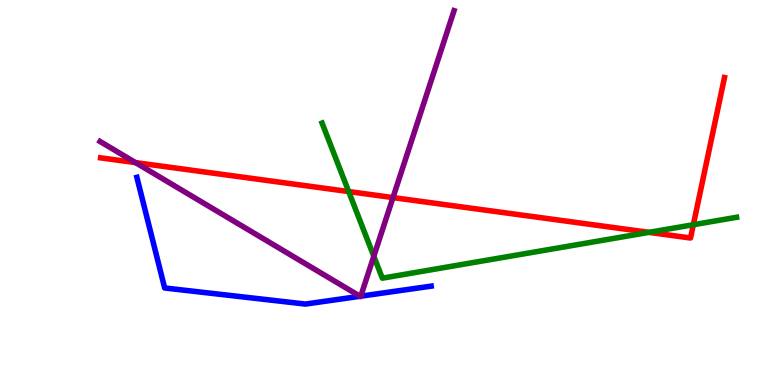[{'lines': ['blue', 'red'], 'intersections': []}, {'lines': ['green', 'red'], 'intersections': [{'x': 4.5, 'y': 5.02}, {'x': 8.37, 'y': 3.96}, {'x': 8.95, 'y': 4.16}]}, {'lines': ['purple', 'red'], 'intersections': [{'x': 1.75, 'y': 5.78}, {'x': 5.07, 'y': 4.87}]}, {'lines': ['blue', 'green'], 'intersections': []}, {'lines': ['blue', 'purple'], 'intersections': [{'x': 4.65, 'y': 2.3}, {'x': 4.66, 'y': 2.31}]}, {'lines': ['green', 'purple'], 'intersections': [{'x': 4.82, 'y': 3.34}]}]